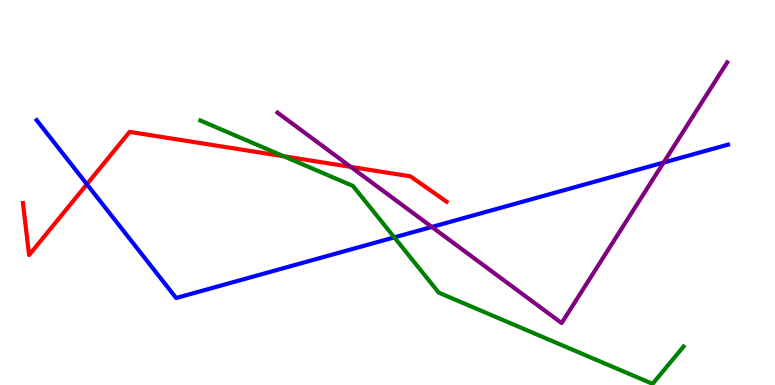[{'lines': ['blue', 'red'], 'intersections': [{'x': 1.12, 'y': 5.21}]}, {'lines': ['green', 'red'], 'intersections': [{'x': 3.66, 'y': 5.94}]}, {'lines': ['purple', 'red'], 'intersections': [{'x': 4.53, 'y': 5.67}]}, {'lines': ['blue', 'green'], 'intersections': [{'x': 5.09, 'y': 3.83}]}, {'lines': ['blue', 'purple'], 'intersections': [{'x': 5.57, 'y': 4.11}, {'x': 8.56, 'y': 5.78}]}, {'lines': ['green', 'purple'], 'intersections': []}]